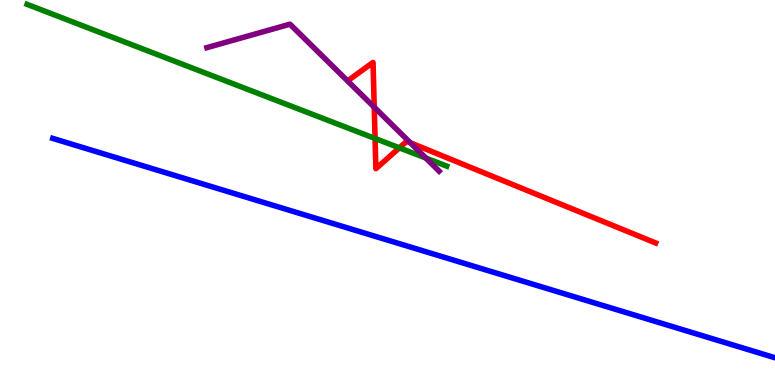[{'lines': ['blue', 'red'], 'intersections': []}, {'lines': ['green', 'red'], 'intersections': [{'x': 4.84, 'y': 6.4}, {'x': 5.15, 'y': 6.16}]}, {'lines': ['purple', 'red'], 'intersections': [{'x': 4.83, 'y': 7.22}, {'x': 5.29, 'y': 6.29}]}, {'lines': ['blue', 'green'], 'intersections': []}, {'lines': ['blue', 'purple'], 'intersections': []}, {'lines': ['green', 'purple'], 'intersections': [{'x': 5.49, 'y': 5.89}]}]